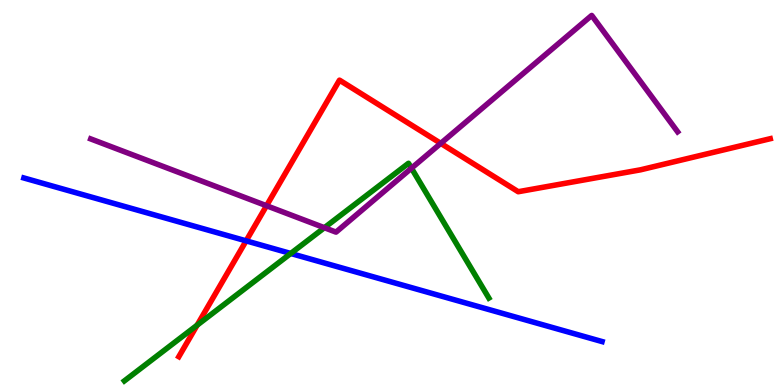[{'lines': ['blue', 'red'], 'intersections': [{'x': 3.18, 'y': 3.74}]}, {'lines': ['green', 'red'], 'intersections': [{'x': 2.54, 'y': 1.55}]}, {'lines': ['purple', 'red'], 'intersections': [{'x': 3.44, 'y': 4.66}, {'x': 5.69, 'y': 6.28}]}, {'lines': ['blue', 'green'], 'intersections': [{'x': 3.75, 'y': 3.42}]}, {'lines': ['blue', 'purple'], 'intersections': []}, {'lines': ['green', 'purple'], 'intersections': [{'x': 4.19, 'y': 4.09}, {'x': 5.31, 'y': 5.63}]}]